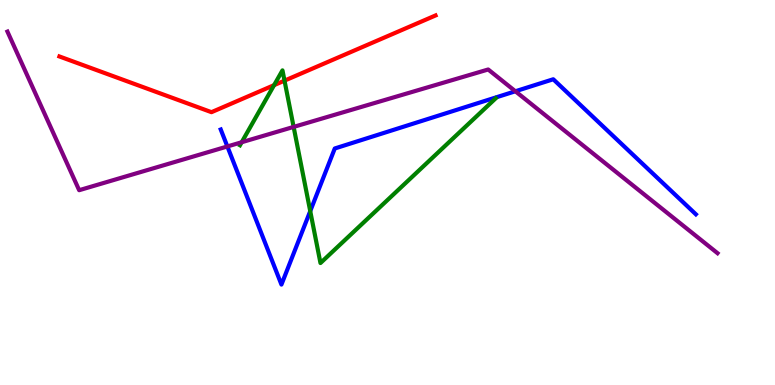[{'lines': ['blue', 'red'], 'intersections': []}, {'lines': ['green', 'red'], 'intersections': [{'x': 3.54, 'y': 7.79}, {'x': 3.67, 'y': 7.91}]}, {'lines': ['purple', 'red'], 'intersections': []}, {'lines': ['blue', 'green'], 'intersections': [{'x': 4.0, 'y': 4.52}]}, {'lines': ['blue', 'purple'], 'intersections': [{'x': 2.93, 'y': 6.2}, {'x': 6.65, 'y': 7.63}]}, {'lines': ['green', 'purple'], 'intersections': [{'x': 3.12, 'y': 6.31}, {'x': 3.79, 'y': 6.7}]}]